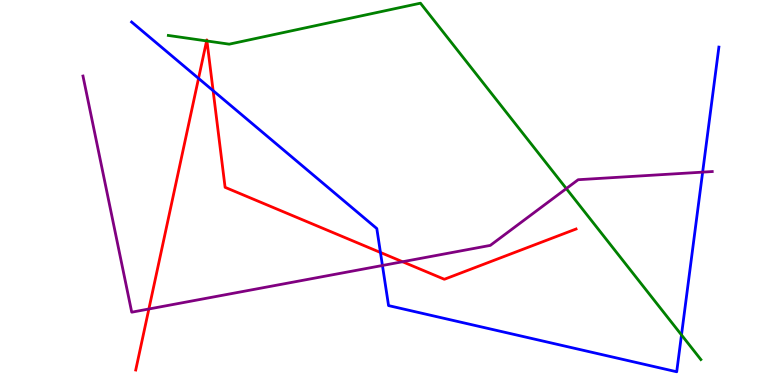[{'lines': ['blue', 'red'], 'intersections': [{'x': 2.56, 'y': 7.96}, {'x': 2.75, 'y': 7.65}, {'x': 4.91, 'y': 3.44}]}, {'lines': ['green', 'red'], 'intersections': [{'x': 2.67, 'y': 8.94}, {'x': 2.67, 'y': 8.94}]}, {'lines': ['purple', 'red'], 'intersections': [{'x': 1.92, 'y': 1.97}, {'x': 5.19, 'y': 3.2}]}, {'lines': ['blue', 'green'], 'intersections': [{'x': 8.79, 'y': 1.3}]}, {'lines': ['blue', 'purple'], 'intersections': [{'x': 4.93, 'y': 3.1}, {'x': 9.07, 'y': 5.53}]}, {'lines': ['green', 'purple'], 'intersections': [{'x': 7.31, 'y': 5.1}]}]